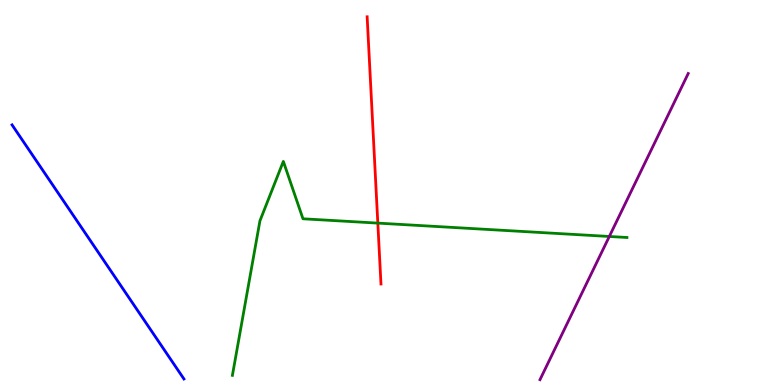[{'lines': ['blue', 'red'], 'intersections': []}, {'lines': ['green', 'red'], 'intersections': [{'x': 4.88, 'y': 4.2}]}, {'lines': ['purple', 'red'], 'intersections': []}, {'lines': ['blue', 'green'], 'intersections': []}, {'lines': ['blue', 'purple'], 'intersections': []}, {'lines': ['green', 'purple'], 'intersections': [{'x': 7.86, 'y': 3.86}]}]